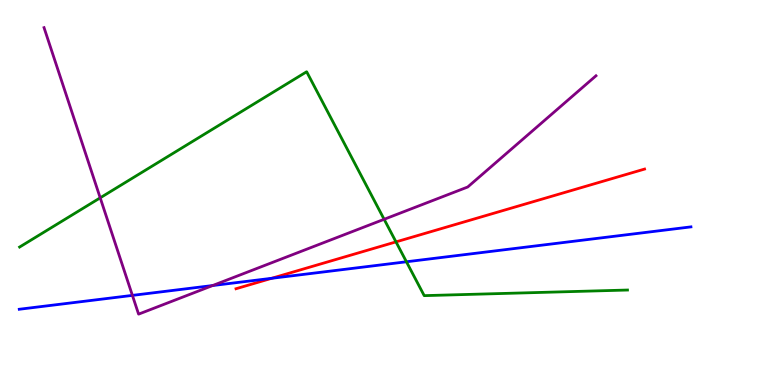[{'lines': ['blue', 'red'], 'intersections': [{'x': 3.5, 'y': 2.77}]}, {'lines': ['green', 'red'], 'intersections': [{'x': 5.11, 'y': 3.72}]}, {'lines': ['purple', 'red'], 'intersections': []}, {'lines': ['blue', 'green'], 'intersections': [{'x': 5.24, 'y': 3.2}]}, {'lines': ['blue', 'purple'], 'intersections': [{'x': 1.71, 'y': 2.33}, {'x': 2.74, 'y': 2.58}]}, {'lines': ['green', 'purple'], 'intersections': [{'x': 1.29, 'y': 4.86}, {'x': 4.96, 'y': 4.3}]}]